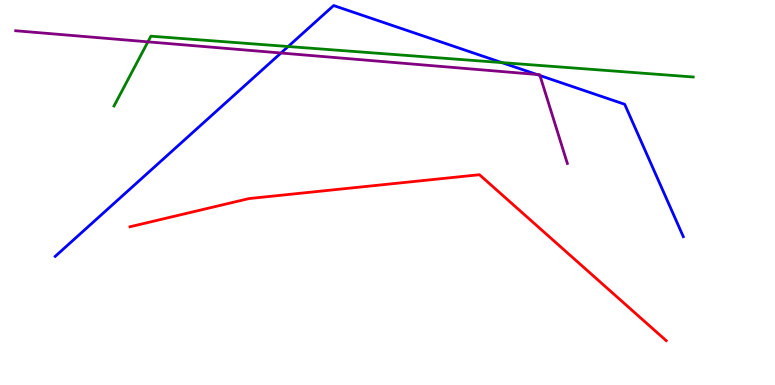[{'lines': ['blue', 'red'], 'intersections': []}, {'lines': ['green', 'red'], 'intersections': []}, {'lines': ['purple', 'red'], 'intersections': []}, {'lines': ['blue', 'green'], 'intersections': [{'x': 3.72, 'y': 8.79}, {'x': 6.48, 'y': 8.37}]}, {'lines': ['blue', 'purple'], 'intersections': [{'x': 3.63, 'y': 8.62}, {'x': 6.93, 'y': 8.07}, {'x': 6.97, 'y': 8.04}]}, {'lines': ['green', 'purple'], 'intersections': [{'x': 1.91, 'y': 8.91}]}]